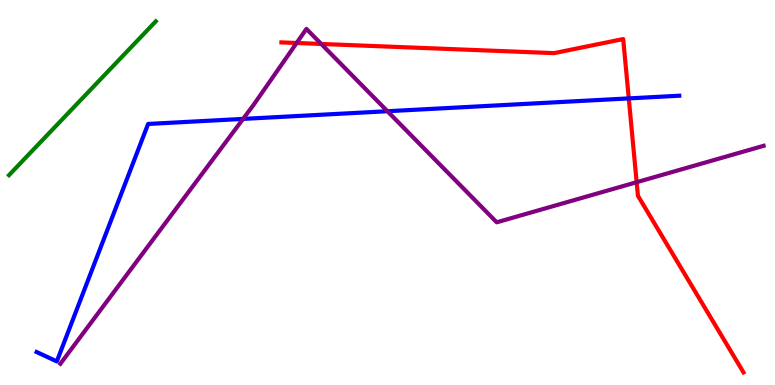[{'lines': ['blue', 'red'], 'intersections': [{'x': 8.11, 'y': 7.44}]}, {'lines': ['green', 'red'], 'intersections': []}, {'lines': ['purple', 'red'], 'intersections': [{'x': 3.83, 'y': 8.88}, {'x': 4.15, 'y': 8.86}, {'x': 8.21, 'y': 5.27}]}, {'lines': ['blue', 'green'], 'intersections': []}, {'lines': ['blue', 'purple'], 'intersections': [{'x': 3.14, 'y': 6.91}, {'x': 5.0, 'y': 7.11}]}, {'lines': ['green', 'purple'], 'intersections': []}]